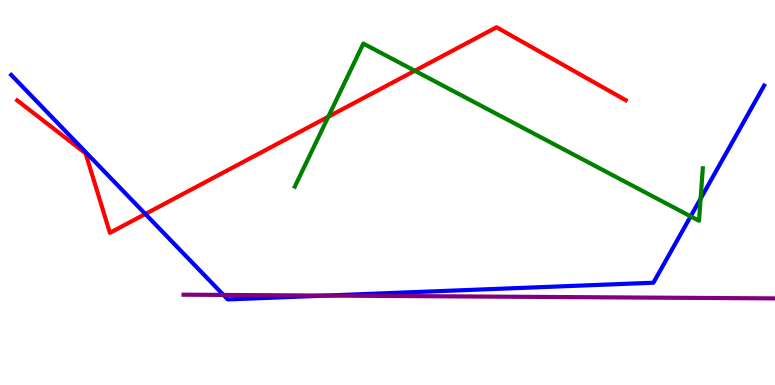[{'lines': ['blue', 'red'], 'intersections': [{'x': 1.88, 'y': 4.44}]}, {'lines': ['green', 'red'], 'intersections': [{'x': 4.24, 'y': 6.97}, {'x': 5.35, 'y': 8.16}]}, {'lines': ['purple', 'red'], 'intersections': []}, {'lines': ['blue', 'green'], 'intersections': [{'x': 8.91, 'y': 4.38}, {'x': 9.04, 'y': 4.84}]}, {'lines': ['blue', 'purple'], 'intersections': [{'x': 2.88, 'y': 2.34}, {'x': 4.2, 'y': 2.32}]}, {'lines': ['green', 'purple'], 'intersections': []}]